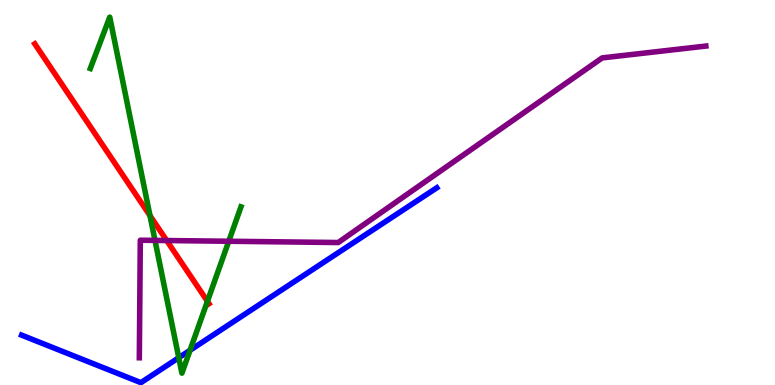[{'lines': ['blue', 'red'], 'intersections': []}, {'lines': ['green', 'red'], 'intersections': [{'x': 1.94, 'y': 4.4}, {'x': 2.68, 'y': 2.17}]}, {'lines': ['purple', 'red'], 'intersections': [{'x': 2.15, 'y': 3.75}]}, {'lines': ['blue', 'green'], 'intersections': [{'x': 2.31, 'y': 0.709}, {'x': 2.45, 'y': 0.902}]}, {'lines': ['blue', 'purple'], 'intersections': []}, {'lines': ['green', 'purple'], 'intersections': [{'x': 2.0, 'y': 3.76}, {'x': 2.95, 'y': 3.73}]}]